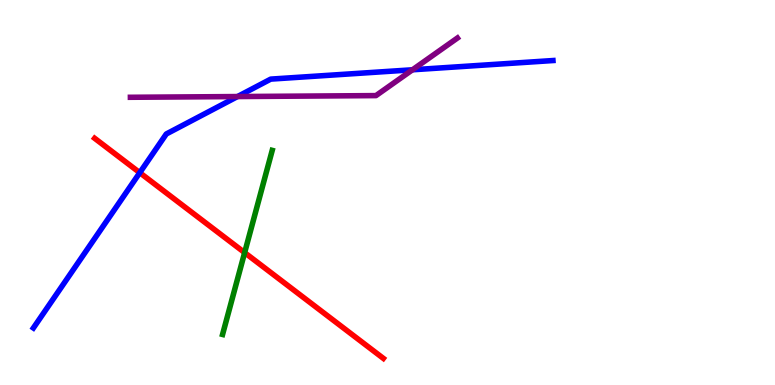[{'lines': ['blue', 'red'], 'intersections': [{'x': 1.8, 'y': 5.51}]}, {'lines': ['green', 'red'], 'intersections': [{'x': 3.16, 'y': 3.44}]}, {'lines': ['purple', 'red'], 'intersections': []}, {'lines': ['blue', 'green'], 'intersections': []}, {'lines': ['blue', 'purple'], 'intersections': [{'x': 3.07, 'y': 7.49}, {'x': 5.32, 'y': 8.19}]}, {'lines': ['green', 'purple'], 'intersections': []}]